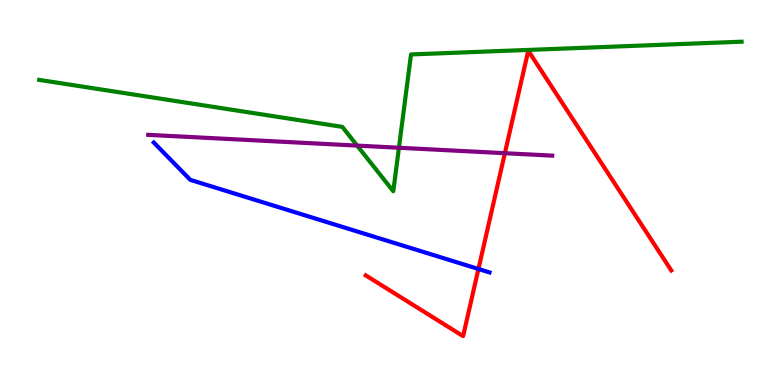[{'lines': ['blue', 'red'], 'intersections': [{'x': 6.17, 'y': 3.01}]}, {'lines': ['green', 'red'], 'intersections': []}, {'lines': ['purple', 'red'], 'intersections': [{'x': 6.51, 'y': 6.02}]}, {'lines': ['blue', 'green'], 'intersections': []}, {'lines': ['blue', 'purple'], 'intersections': []}, {'lines': ['green', 'purple'], 'intersections': [{'x': 4.61, 'y': 6.22}, {'x': 5.15, 'y': 6.16}]}]